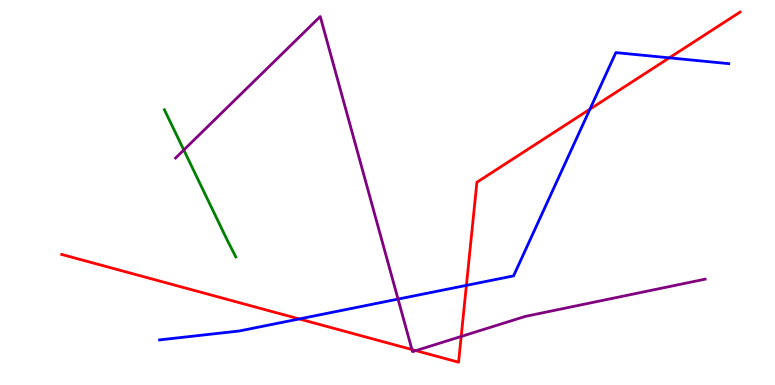[{'lines': ['blue', 'red'], 'intersections': [{'x': 3.86, 'y': 1.72}, {'x': 6.02, 'y': 2.59}, {'x': 7.61, 'y': 7.16}, {'x': 8.64, 'y': 8.5}]}, {'lines': ['green', 'red'], 'intersections': []}, {'lines': ['purple', 'red'], 'intersections': [{'x': 5.32, 'y': 0.921}, {'x': 5.37, 'y': 0.893}, {'x': 5.95, 'y': 1.26}]}, {'lines': ['blue', 'green'], 'intersections': []}, {'lines': ['blue', 'purple'], 'intersections': [{'x': 5.14, 'y': 2.23}]}, {'lines': ['green', 'purple'], 'intersections': [{'x': 2.37, 'y': 6.1}]}]